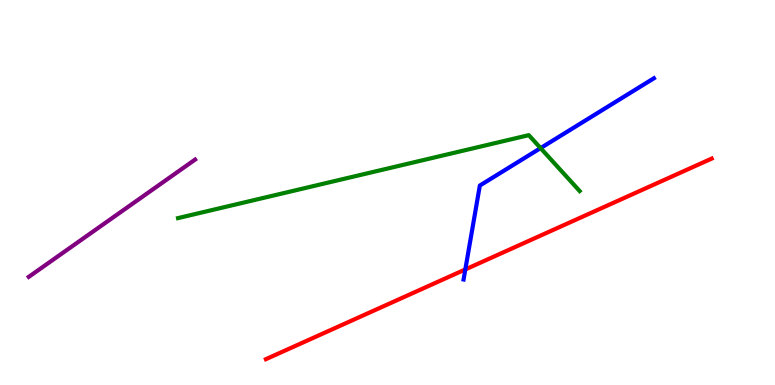[{'lines': ['blue', 'red'], 'intersections': [{'x': 6.0, 'y': 3.0}]}, {'lines': ['green', 'red'], 'intersections': []}, {'lines': ['purple', 'red'], 'intersections': []}, {'lines': ['blue', 'green'], 'intersections': [{'x': 6.98, 'y': 6.15}]}, {'lines': ['blue', 'purple'], 'intersections': []}, {'lines': ['green', 'purple'], 'intersections': []}]